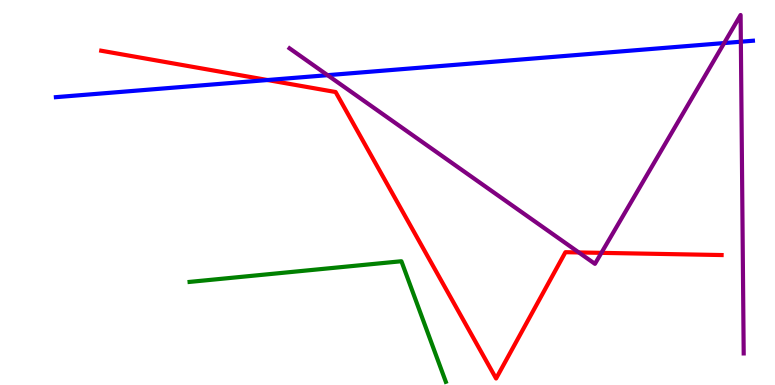[{'lines': ['blue', 'red'], 'intersections': [{'x': 3.45, 'y': 7.92}]}, {'lines': ['green', 'red'], 'intersections': []}, {'lines': ['purple', 'red'], 'intersections': [{'x': 7.47, 'y': 3.44}, {'x': 7.76, 'y': 3.43}]}, {'lines': ['blue', 'green'], 'intersections': []}, {'lines': ['blue', 'purple'], 'intersections': [{'x': 4.23, 'y': 8.05}, {'x': 9.34, 'y': 8.88}, {'x': 9.56, 'y': 8.92}]}, {'lines': ['green', 'purple'], 'intersections': []}]